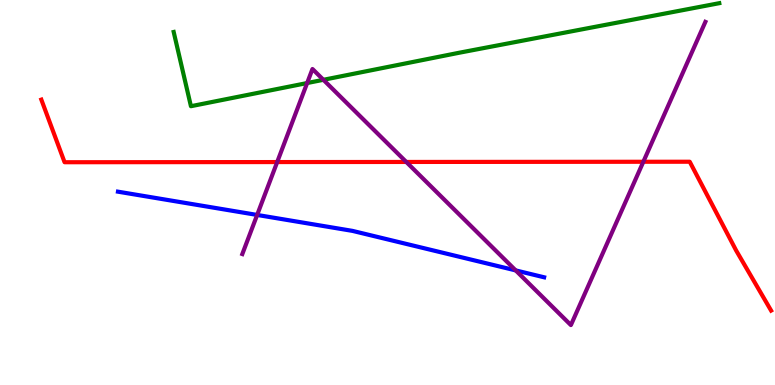[{'lines': ['blue', 'red'], 'intersections': []}, {'lines': ['green', 'red'], 'intersections': []}, {'lines': ['purple', 'red'], 'intersections': [{'x': 3.58, 'y': 5.79}, {'x': 5.24, 'y': 5.79}, {'x': 8.3, 'y': 5.8}]}, {'lines': ['blue', 'green'], 'intersections': []}, {'lines': ['blue', 'purple'], 'intersections': [{'x': 3.32, 'y': 4.42}, {'x': 6.65, 'y': 2.98}]}, {'lines': ['green', 'purple'], 'intersections': [{'x': 3.96, 'y': 7.84}, {'x': 4.17, 'y': 7.93}]}]